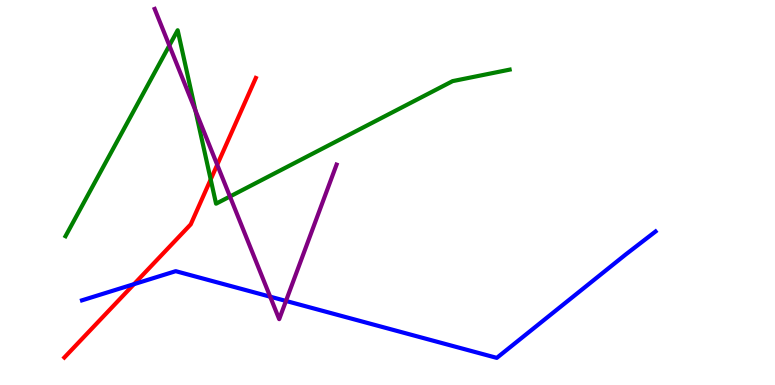[{'lines': ['blue', 'red'], 'intersections': [{'x': 1.73, 'y': 2.62}]}, {'lines': ['green', 'red'], 'intersections': [{'x': 2.72, 'y': 5.34}]}, {'lines': ['purple', 'red'], 'intersections': [{'x': 2.8, 'y': 5.72}]}, {'lines': ['blue', 'green'], 'intersections': []}, {'lines': ['blue', 'purple'], 'intersections': [{'x': 3.49, 'y': 2.29}, {'x': 3.69, 'y': 2.18}]}, {'lines': ['green', 'purple'], 'intersections': [{'x': 2.19, 'y': 8.82}, {'x': 2.52, 'y': 7.13}, {'x': 2.97, 'y': 4.9}]}]